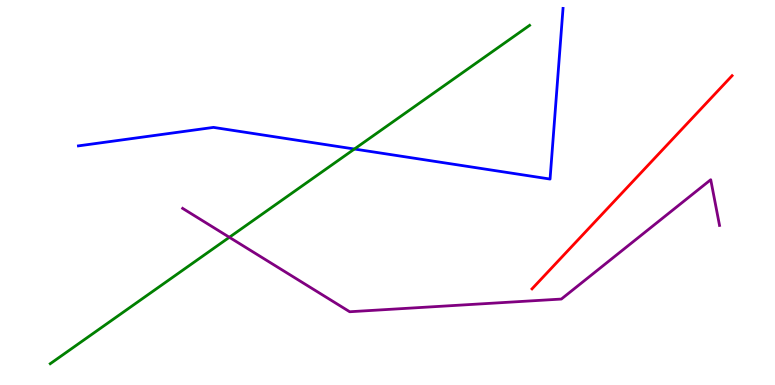[{'lines': ['blue', 'red'], 'intersections': []}, {'lines': ['green', 'red'], 'intersections': []}, {'lines': ['purple', 'red'], 'intersections': []}, {'lines': ['blue', 'green'], 'intersections': [{'x': 4.57, 'y': 6.13}]}, {'lines': ['blue', 'purple'], 'intersections': []}, {'lines': ['green', 'purple'], 'intersections': [{'x': 2.96, 'y': 3.84}]}]